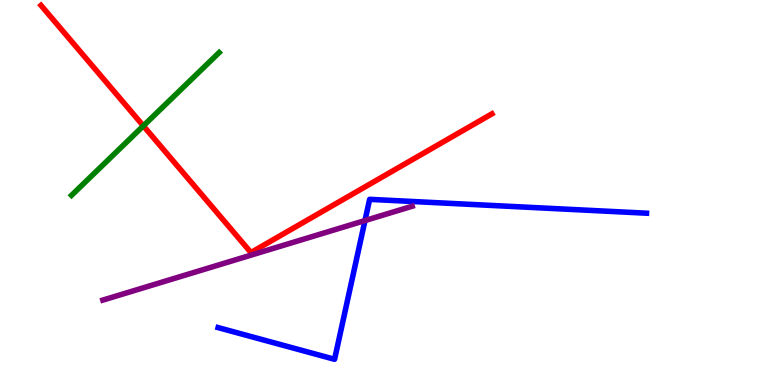[{'lines': ['blue', 'red'], 'intersections': []}, {'lines': ['green', 'red'], 'intersections': [{'x': 1.85, 'y': 6.73}]}, {'lines': ['purple', 'red'], 'intersections': []}, {'lines': ['blue', 'green'], 'intersections': []}, {'lines': ['blue', 'purple'], 'intersections': [{'x': 4.71, 'y': 4.27}]}, {'lines': ['green', 'purple'], 'intersections': []}]